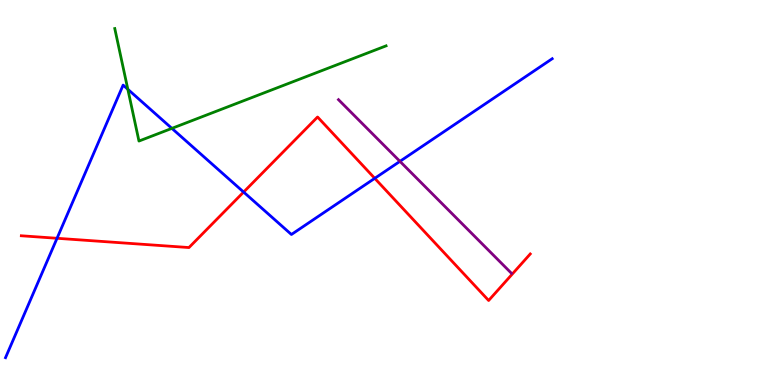[{'lines': ['blue', 'red'], 'intersections': [{'x': 0.736, 'y': 3.81}, {'x': 3.14, 'y': 5.01}, {'x': 4.84, 'y': 5.37}]}, {'lines': ['green', 'red'], 'intersections': []}, {'lines': ['purple', 'red'], 'intersections': []}, {'lines': ['blue', 'green'], 'intersections': [{'x': 1.65, 'y': 7.68}, {'x': 2.22, 'y': 6.67}]}, {'lines': ['blue', 'purple'], 'intersections': [{'x': 5.16, 'y': 5.81}]}, {'lines': ['green', 'purple'], 'intersections': []}]